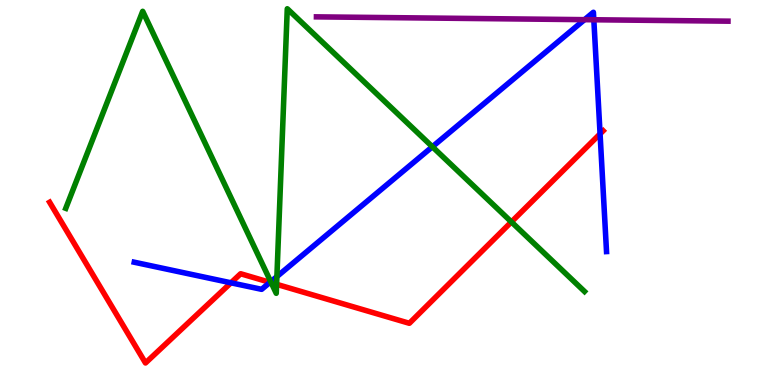[{'lines': ['blue', 'red'], 'intersections': [{'x': 2.98, 'y': 2.65}, {'x': 3.48, 'y': 2.67}, {'x': 7.74, 'y': 6.52}]}, {'lines': ['green', 'red'], 'intersections': [{'x': 3.5, 'y': 2.66}, {'x': 3.57, 'y': 2.62}, {'x': 6.6, 'y': 4.24}]}, {'lines': ['purple', 'red'], 'intersections': []}, {'lines': ['blue', 'green'], 'intersections': [{'x': 3.49, 'y': 2.68}, {'x': 3.57, 'y': 2.82}, {'x': 5.58, 'y': 6.19}]}, {'lines': ['blue', 'purple'], 'intersections': [{'x': 7.54, 'y': 9.49}, {'x': 7.66, 'y': 9.49}]}, {'lines': ['green', 'purple'], 'intersections': []}]